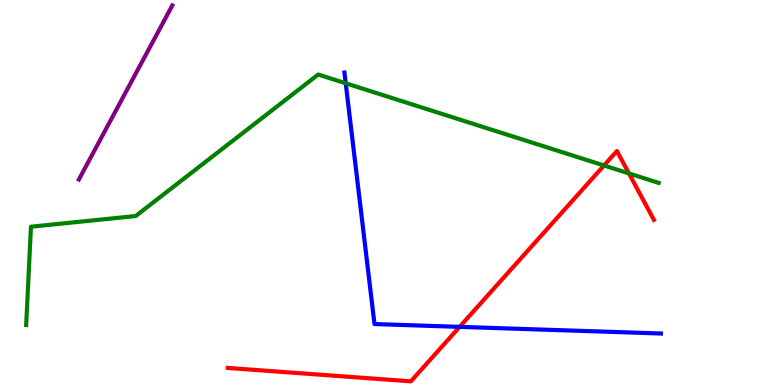[{'lines': ['blue', 'red'], 'intersections': [{'x': 5.93, 'y': 1.51}]}, {'lines': ['green', 'red'], 'intersections': [{'x': 7.79, 'y': 5.7}, {'x': 8.12, 'y': 5.5}]}, {'lines': ['purple', 'red'], 'intersections': []}, {'lines': ['blue', 'green'], 'intersections': [{'x': 4.46, 'y': 7.84}]}, {'lines': ['blue', 'purple'], 'intersections': []}, {'lines': ['green', 'purple'], 'intersections': []}]